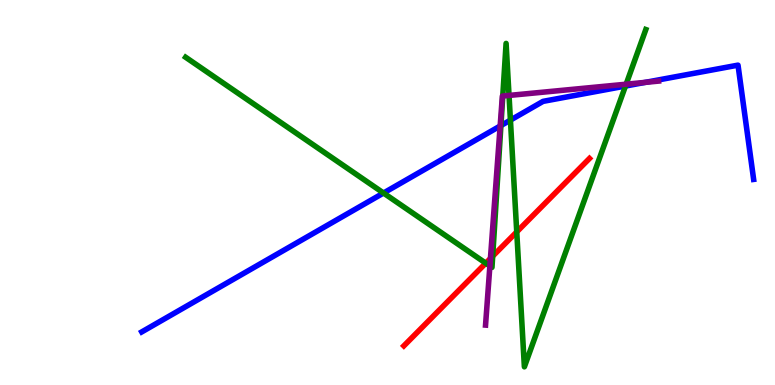[{'lines': ['blue', 'red'], 'intersections': []}, {'lines': ['green', 'red'], 'intersections': [{'x': 6.27, 'y': 3.16}, {'x': 6.36, 'y': 3.35}, {'x': 6.67, 'y': 3.98}]}, {'lines': ['purple', 'red'], 'intersections': [{'x': 6.33, 'y': 3.29}]}, {'lines': ['blue', 'green'], 'intersections': [{'x': 4.95, 'y': 4.99}, {'x': 6.46, 'y': 6.74}, {'x': 6.59, 'y': 6.88}, {'x': 8.07, 'y': 7.76}]}, {'lines': ['blue', 'purple'], 'intersections': [{'x': 6.45, 'y': 6.73}, {'x': 8.33, 'y': 7.86}]}, {'lines': ['green', 'purple'], 'intersections': [{'x': 6.32, 'y': 3.09}, {'x': 6.49, 'y': 7.51}, {'x': 6.57, 'y': 7.52}, {'x': 8.08, 'y': 7.81}]}]